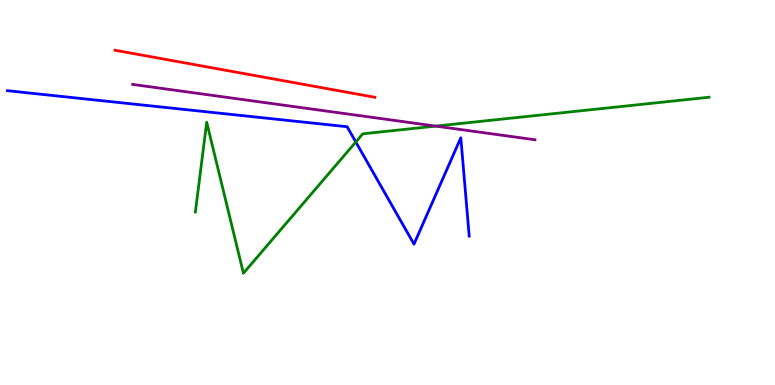[{'lines': ['blue', 'red'], 'intersections': []}, {'lines': ['green', 'red'], 'intersections': []}, {'lines': ['purple', 'red'], 'intersections': []}, {'lines': ['blue', 'green'], 'intersections': [{'x': 4.59, 'y': 6.31}]}, {'lines': ['blue', 'purple'], 'intersections': []}, {'lines': ['green', 'purple'], 'intersections': [{'x': 5.62, 'y': 6.72}]}]